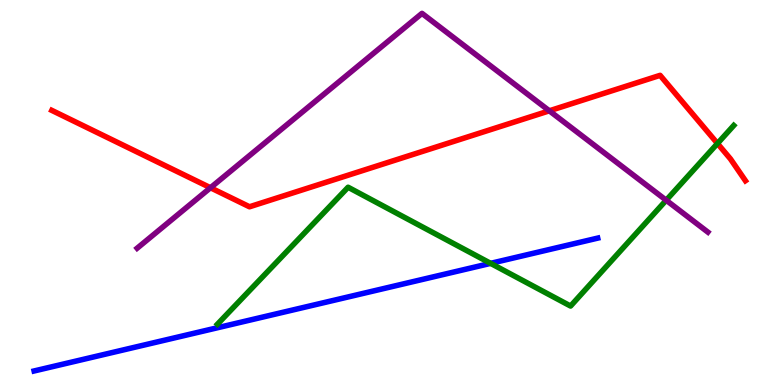[{'lines': ['blue', 'red'], 'intersections': []}, {'lines': ['green', 'red'], 'intersections': [{'x': 9.26, 'y': 6.27}]}, {'lines': ['purple', 'red'], 'intersections': [{'x': 2.72, 'y': 5.12}, {'x': 7.09, 'y': 7.12}]}, {'lines': ['blue', 'green'], 'intersections': [{'x': 6.33, 'y': 3.16}]}, {'lines': ['blue', 'purple'], 'intersections': []}, {'lines': ['green', 'purple'], 'intersections': [{'x': 8.6, 'y': 4.8}]}]